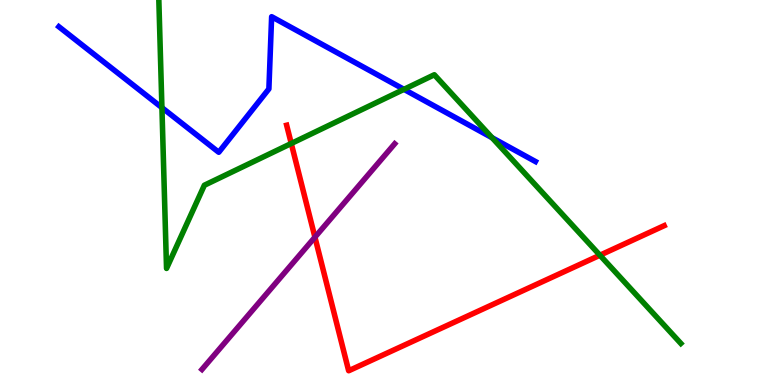[{'lines': ['blue', 'red'], 'intersections': []}, {'lines': ['green', 'red'], 'intersections': [{'x': 3.76, 'y': 6.27}, {'x': 7.74, 'y': 3.37}]}, {'lines': ['purple', 'red'], 'intersections': [{'x': 4.06, 'y': 3.84}]}, {'lines': ['blue', 'green'], 'intersections': [{'x': 2.09, 'y': 7.2}, {'x': 5.21, 'y': 7.68}, {'x': 6.35, 'y': 6.42}]}, {'lines': ['blue', 'purple'], 'intersections': []}, {'lines': ['green', 'purple'], 'intersections': []}]